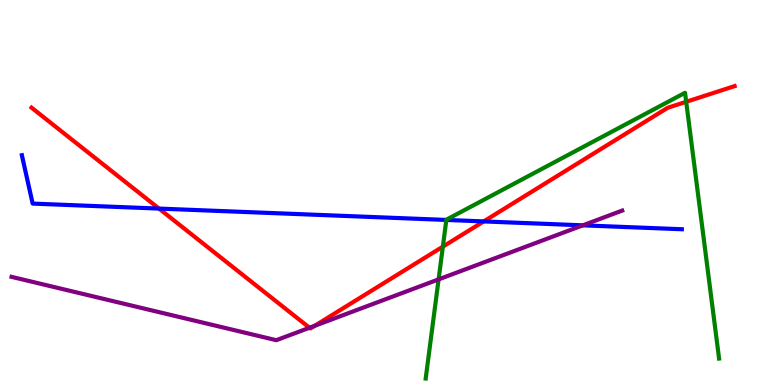[{'lines': ['blue', 'red'], 'intersections': [{'x': 2.05, 'y': 4.58}, {'x': 6.24, 'y': 4.25}]}, {'lines': ['green', 'red'], 'intersections': [{'x': 5.71, 'y': 3.59}, {'x': 8.85, 'y': 7.36}]}, {'lines': ['purple', 'red'], 'intersections': [{'x': 3.99, 'y': 1.49}, {'x': 4.06, 'y': 1.54}]}, {'lines': ['blue', 'green'], 'intersections': [{'x': 5.76, 'y': 4.29}]}, {'lines': ['blue', 'purple'], 'intersections': [{'x': 7.52, 'y': 4.15}]}, {'lines': ['green', 'purple'], 'intersections': [{'x': 5.66, 'y': 2.74}]}]